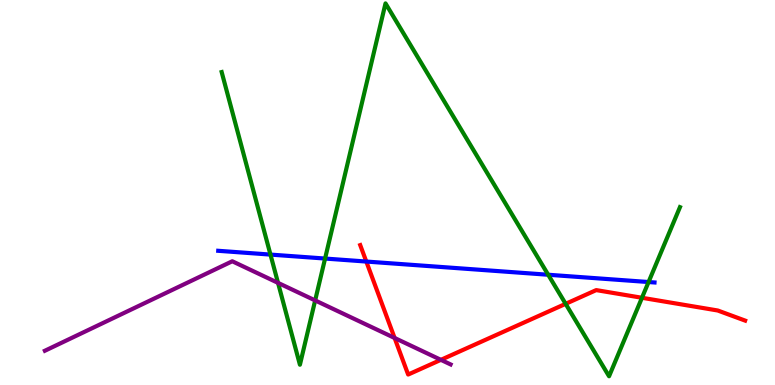[{'lines': ['blue', 'red'], 'intersections': [{'x': 4.73, 'y': 3.21}]}, {'lines': ['green', 'red'], 'intersections': [{'x': 7.3, 'y': 2.11}, {'x': 8.28, 'y': 2.27}]}, {'lines': ['purple', 'red'], 'intersections': [{'x': 5.09, 'y': 1.22}, {'x': 5.69, 'y': 0.654}]}, {'lines': ['blue', 'green'], 'intersections': [{'x': 3.49, 'y': 3.39}, {'x': 4.19, 'y': 3.28}, {'x': 7.07, 'y': 2.86}, {'x': 8.37, 'y': 2.67}]}, {'lines': ['blue', 'purple'], 'intersections': []}, {'lines': ['green', 'purple'], 'intersections': [{'x': 3.59, 'y': 2.65}, {'x': 4.07, 'y': 2.2}]}]